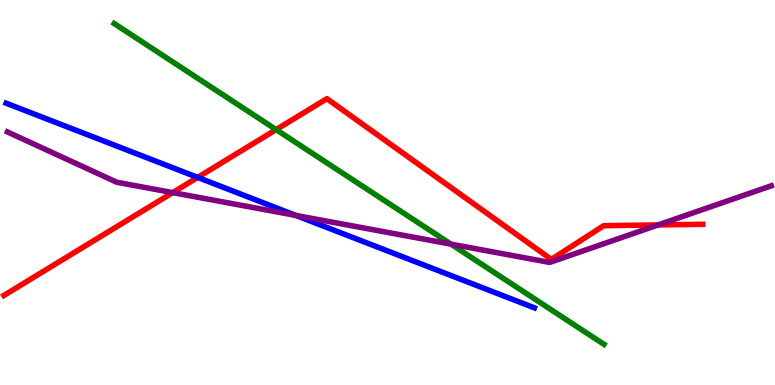[{'lines': ['blue', 'red'], 'intersections': [{'x': 2.55, 'y': 5.39}]}, {'lines': ['green', 'red'], 'intersections': [{'x': 3.56, 'y': 6.63}]}, {'lines': ['purple', 'red'], 'intersections': [{'x': 2.23, 'y': 5.0}, {'x': 8.49, 'y': 4.16}]}, {'lines': ['blue', 'green'], 'intersections': []}, {'lines': ['blue', 'purple'], 'intersections': [{'x': 3.82, 'y': 4.4}]}, {'lines': ['green', 'purple'], 'intersections': [{'x': 5.82, 'y': 3.66}]}]